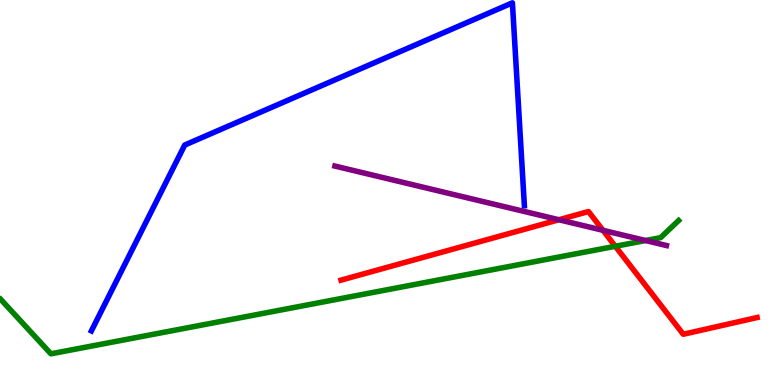[{'lines': ['blue', 'red'], 'intersections': []}, {'lines': ['green', 'red'], 'intersections': [{'x': 7.94, 'y': 3.6}]}, {'lines': ['purple', 'red'], 'intersections': [{'x': 7.21, 'y': 4.29}, {'x': 7.78, 'y': 4.02}]}, {'lines': ['blue', 'green'], 'intersections': []}, {'lines': ['blue', 'purple'], 'intersections': []}, {'lines': ['green', 'purple'], 'intersections': [{'x': 8.33, 'y': 3.75}]}]